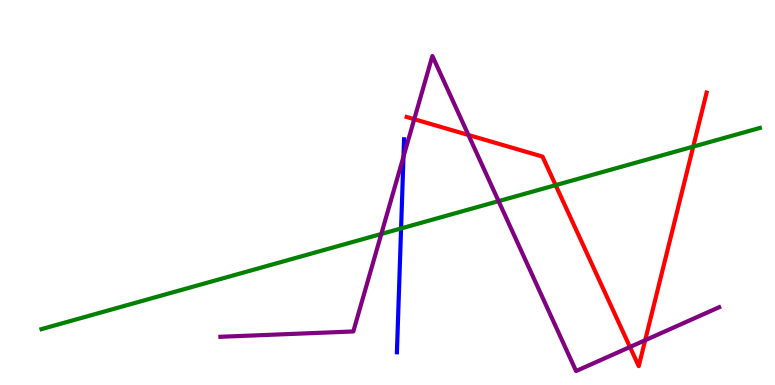[{'lines': ['blue', 'red'], 'intersections': []}, {'lines': ['green', 'red'], 'intersections': [{'x': 7.17, 'y': 5.19}, {'x': 8.94, 'y': 6.19}]}, {'lines': ['purple', 'red'], 'intersections': [{'x': 5.35, 'y': 6.9}, {'x': 6.04, 'y': 6.49}, {'x': 8.13, 'y': 0.987}, {'x': 8.32, 'y': 1.16}]}, {'lines': ['blue', 'green'], 'intersections': [{'x': 5.18, 'y': 4.07}]}, {'lines': ['blue', 'purple'], 'intersections': [{'x': 5.21, 'y': 5.93}]}, {'lines': ['green', 'purple'], 'intersections': [{'x': 4.92, 'y': 3.92}, {'x': 6.43, 'y': 4.78}]}]